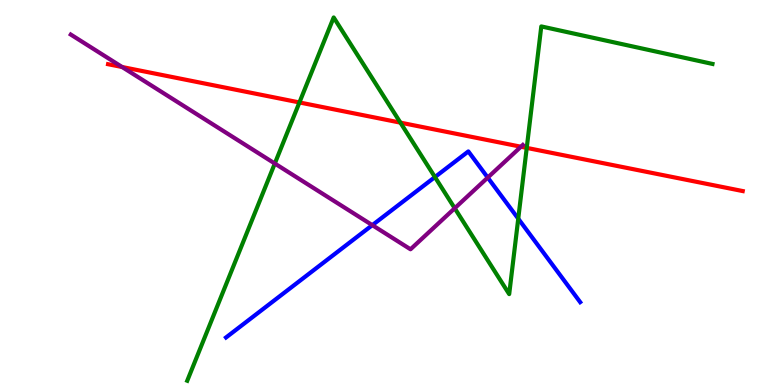[{'lines': ['blue', 'red'], 'intersections': []}, {'lines': ['green', 'red'], 'intersections': [{'x': 3.86, 'y': 7.34}, {'x': 5.17, 'y': 6.81}, {'x': 6.8, 'y': 6.16}]}, {'lines': ['purple', 'red'], 'intersections': [{'x': 1.58, 'y': 8.26}, {'x': 6.72, 'y': 6.19}]}, {'lines': ['blue', 'green'], 'intersections': [{'x': 5.61, 'y': 5.4}, {'x': 6.69, 'y': 4.32}]}, {'lines': ['blue', 'purple'], 'intersections': [{'x': 4.8, 'y': 4.15}, {'x': 6.29, 'y': 5.39}]}, {'lines': ['green', 'purple'], 'intersections': [{'x': 3.55, 'y': 5.75}, {'x': 5.87, 'y': 4.59}]}]